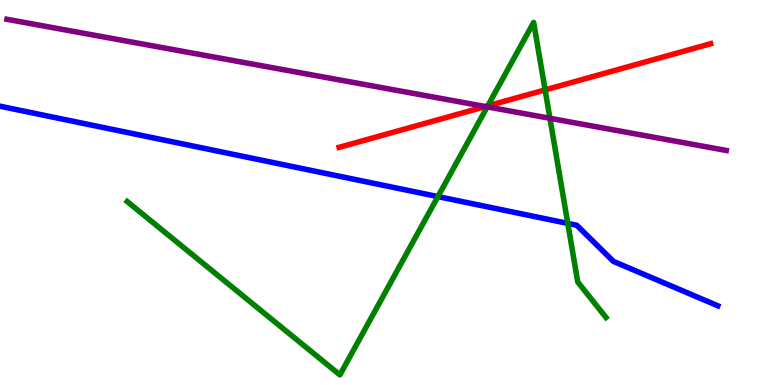[{'lines': ['blue', 'red'], 'intersections': []}, {'lines': ['green', 'red'], 'intersections': [{'x': 6.29, 'y': 7.25}, {'x': 7.03, 'y': 7.67}]}, {'lines': ['purple', 'red'], 'intersections': [{'x': 6.26, 'y': 7.23}]}, {'lines': ['blue', 'green'], 'intersections': [{'x': 5.65, 'y': 4.89}, {'x': 7.33, 'y': 4.2}]}, {'lines': ['blue', 'purple'], 'intersections': []}, {'lines': ['green', 'purple'], 'intersections': [{'x': 6.29, 'y': 7.22}, {'x': 7.1, 'y': 6.93}]}]